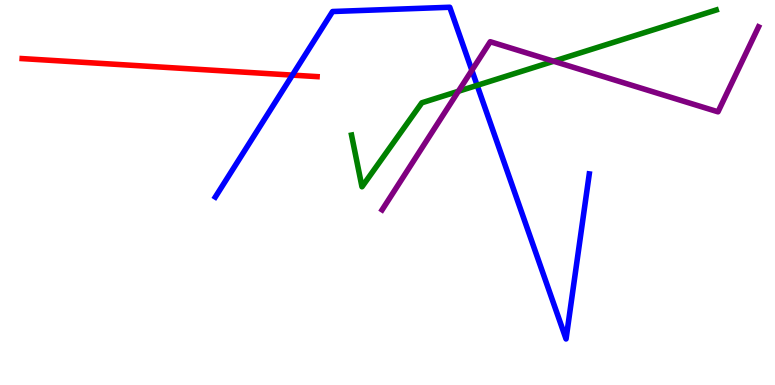[{'lines': ['blue', 'red'], 'intersections': [{'x': 3.77, 'y': 8.05}]}, {'lines': ['green', 'red'], 'intersections': []}, {'lines': ['purple', 'red'], 'intersections': []}, {'lines': ['blue', 'green'], 'intersections': [{'x': 6.16, 'y': 7.78}]}, {'lines': ['blue', 'purple'], 'intersections': [{'x': 6.09, 'y': 8.17}]}, {'lines': ['green', 'purple'], 'intersections': [{'x': 5.91, 'y': 7.63}, {'x': 7.14, 'y': 8.41}]}]